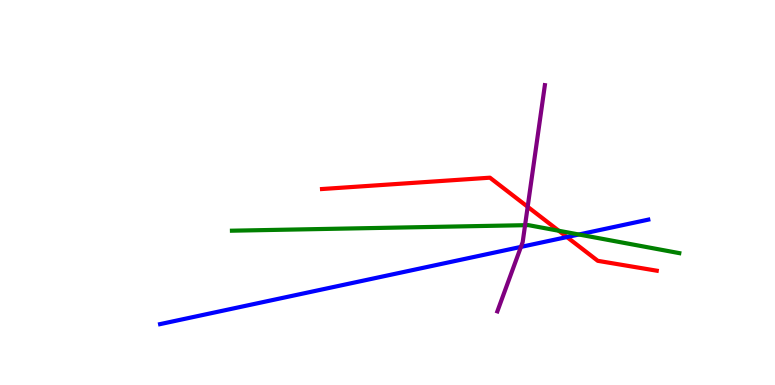[{'lines': ['blue', 'red'], 'intersections': [{'x': 7.32, 'y': 3.84}]}, {'lines': ['green', 'red'], 'intersections': [{'x': 7.21, 'y': 4.01}]}, {'lines': ['purple', 'red'], 'intersections': [{'x': 6.81, 'y': 4.63}]}, {'lines': ['blue', 'green'], 'intersections': [{'x': 7.47, 'y': 3.91}]}, {'lines': ['blue', 'purple'], 'intersections': [{'x': 6.72, 'y': 3.59}]}, {'lines': ['green', 'purple'], 'intersections': [{'x': 6.78, 'y': 4.15}]}]